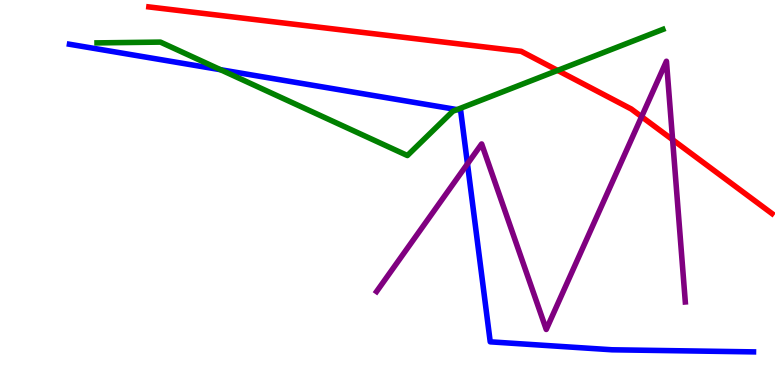[{'lines': ['blue', 'red'], 'intersections': []}, {'lines': ['green', 'red'], 'intersections': [{'x': 7.2, 'y': 8.17}]}, {'lines': ['purple', 'red'], 'intersections': [{'x': 8.28, 'y': 6.97}, {'x': 8.68, 'y': 6.37}]}, {'lines': ['blue', 'green'], 'intersections': [{'x': 2.85, 'y': 8.19}, {'x': 5.9, 'y': 7.15}]}, {'lines': ['blue', 'purple'], 'intersections': [{'x': 6.03, 'y': 5.74}]}, {'lines': ['green', 'purple'], 'intersections': []}]